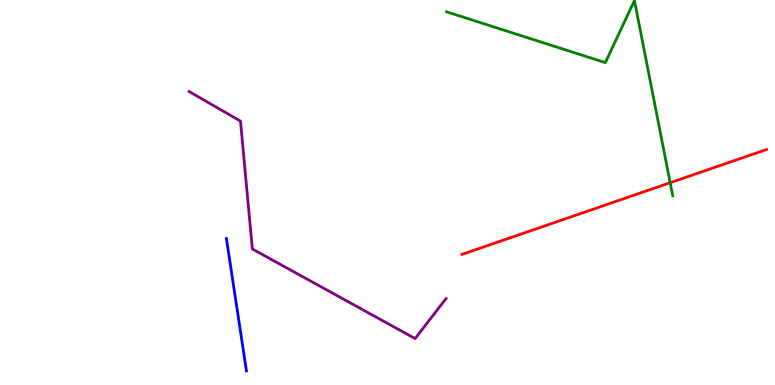[{'lines': ['blue', 'red'], 'intersections': []}, {'lines': ['green', 'red'], 'intersections': [{'x': 8.65, 'y': 5.25}]}, {'lines': ['purple', 'red'], 'intersections': []}, {'lines': ['blue', 'green'], 'intersections': []}, {'lines': ['blue', 'purple'], 'intersections': []}, {'lines': ['green', 'purple'], 'intersections': []}]